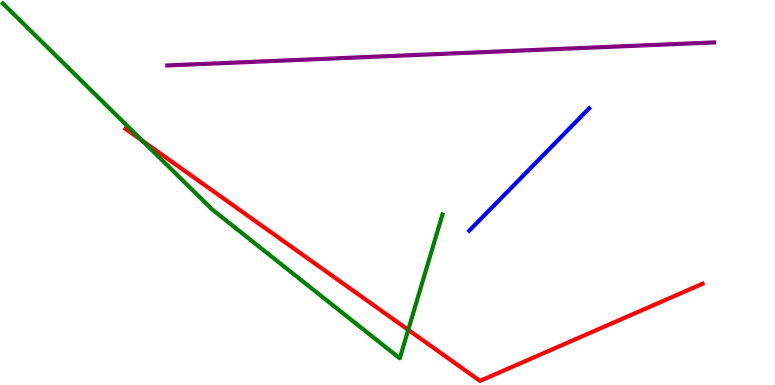[{'lines': ['blue', 'red'], 'intersections': []}, {'lines': ['green', 'red'], 'intersections': [{'x': 1.84, 'y': 6.34}, {'x': 5.27, 'y': 1.43}]}, {'lines': ['purple', 'red'], 'intersections': []}, {'lines': ['blue', 'green'], 'intersections': []}, {'lines': ['blue', 'purple'], 'intersections': []}, {'lines': ['green', 'purple'], 'intersections': []}]